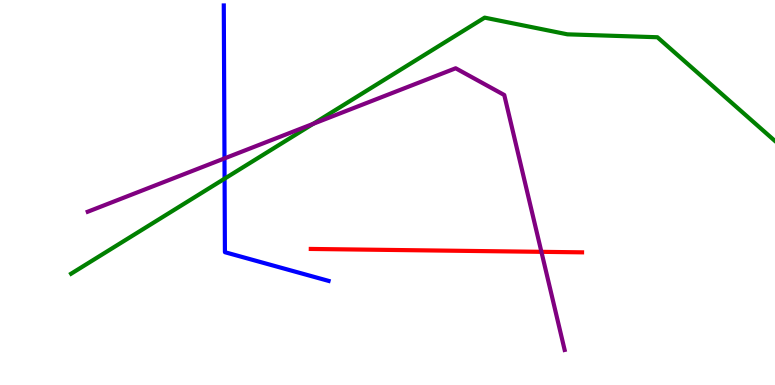[{'lines': ['blue', 'red'], 'intersections': []}, {'lines': ['green', 'red'], 'intersections': []}, {'lines': ['purple', 'red'], 'intersections': [{'x': 6.99, 'y': 3.46}]}, {'lines': ['blue', 'green'], 'intersections': [{'x': 2.9, 'y': 5.36}]}, {'lines': ['blue', 'purple'], 'intersections': [{'x': 2.9, 'y': 5.89}]}, {'lines': ['green', 'purple'], 'intersections': [{'x': 4.04, 'y': 6.78}]}]